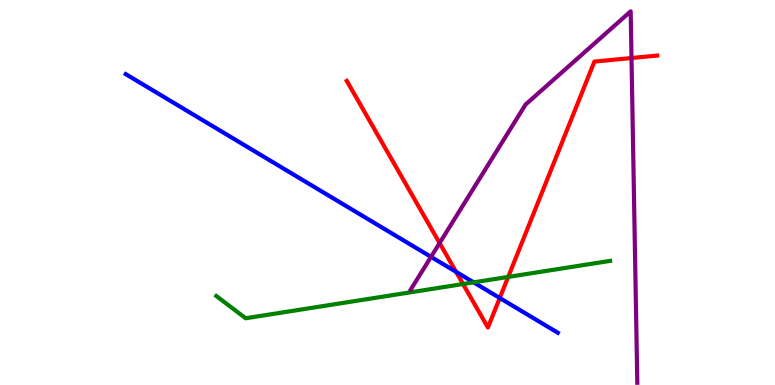[{'lines': ['blue', 'red'], 'intersections': [{'x': 5.88, 'y': 2.94}, {'x': 6.45, 'y': 2.26}]}, {'lines': ['green', 'red'], 'intersections': [{'x': 5.97, 'y': 2.62}, {'x': 6.56, 'y': 2.81}]}, {'lines': ['purple', 'red'], 'intersections': [{'x': 5.67, 'y': 3.69}, {'x': 8.15, 'y': 8.49}]}, {'lines': ['blue', 'green'], 'intersections': [{'x': 6.11, 'y': 2.67}]}, {'lines': ['blue', 'purple'], 'intersections': [{'x': 5.56, 'y': 3.33}]}, {'lines': ['green', 'purple'], 'intersections': []}]